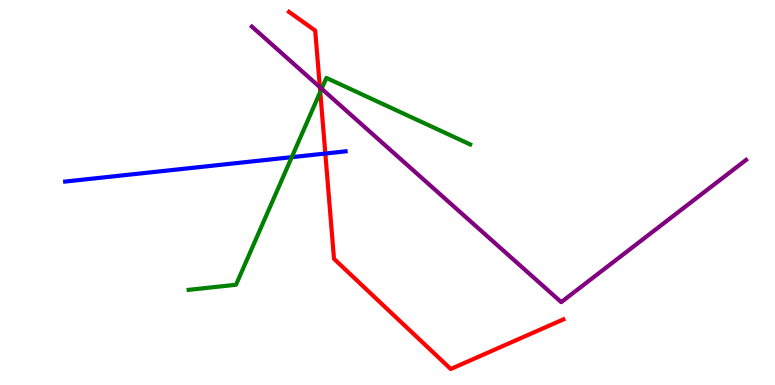[{'lines': ['blue', 'red'], 'intersections': [{'x': 4.2, 'y': 6.01}]}, {'lines': ['green', 'red'], 'intersections': [{'x': 4.13, 'y': 7.61}]}, {'lines': ['purple', 'red'], 'intersections': [{'x': 4.13, 'y': 7.74}]}, {'lines': ['blue', 'green'], 'intersections': [{'x': 3.76, 'y': 5.92}]}, {'lines': ['blue', 'purple'], 'intersections': []}, {'lines': ['green', 'purple'], 'intersections': [{'x': 4.15, 'y': 7.69}]}]